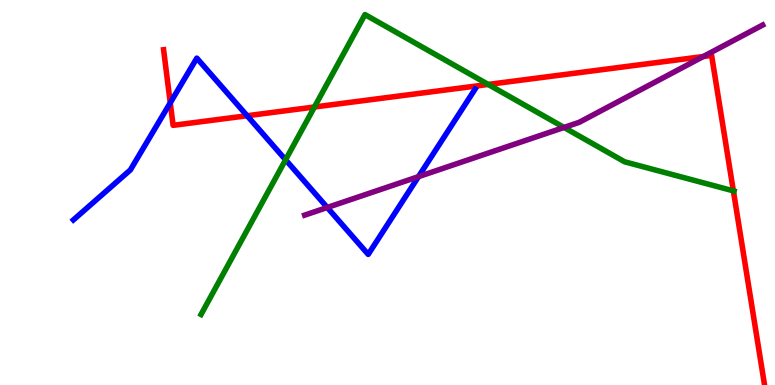[{'lines': ['blue', 'red'], 'intersections': [{'x': 2.2, 'y': 7.33}, {'x': 3.19, 'y': 6.99}]}, {'lines': ['green', 'red'], 'intersections': [{'x': 4.06, 'y': 7.22}, {'x': 6.3, 'y': 7.81}, {'x': 9.46, 'y': 5.04}]}, {'lines': ['purple', 'red'], 'intersections': [{'x': 9.07, 'y': 8.53}]}, {'lines': ['blue', 'green'], 'intersections': [{'x': 3.69, 'y': 5.85}]}, {'lines': ['blue', 'purple'], 'intersections': [{'x': 4.22, 'y': 4.61}, {'x': 5.4, 'y': 5.41}]}, {'lines': ['green', 'purple'], 'intersections': [{'x': 7.28, 'y': 6.69}]}]